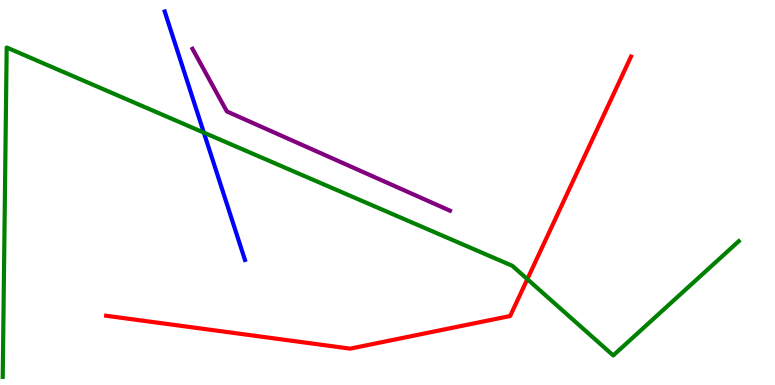[{'lines': ['blue', 'red'], 'intersections': []}, {'lines': ['green', 'red'], 'intersections': [{'x': 6.8, 'y': 2.75}]}, {'lines': ['purple', 'red'], 'intersections': []}, {'lines': ['blue', 'green'], 'intersections': [{'x': 2.63, 'y': 6.56}]}, {'lines': ['blue', 'purple'], 'intersections': []}, {'lines': ['green', 'purple'], 'intersections': []}]